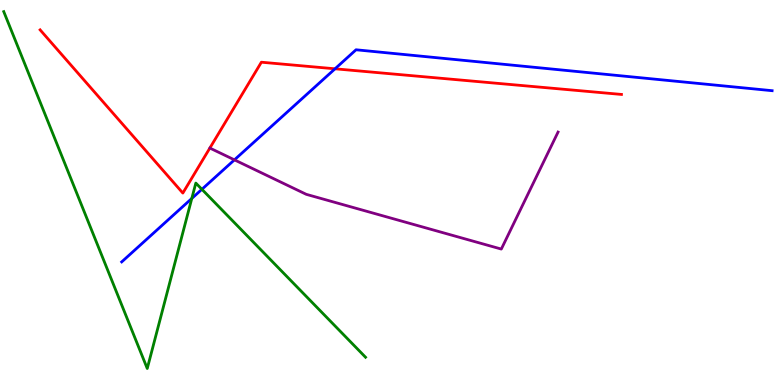[{'lines': ['blue', 'red'], 'intersections': [{'x': 4.32, 'y': 8.21}]}, {'lines': ['green', 'red'], 'intersections': []}, {'lines': ['purple', 'red'], 'intersections': []}, {'lines': ['blue', 'green'], 'intersections': [{'x': 2.47, 'y': 4.85}, {'x': 2.61, 'y': 5.08}]}, {'lines': ['blue', 'purple'], 'intersections': [{'x': 3.02, 'y': 5.85}]}, {'lines': ['green', 'purple'], 'intersections': []}]